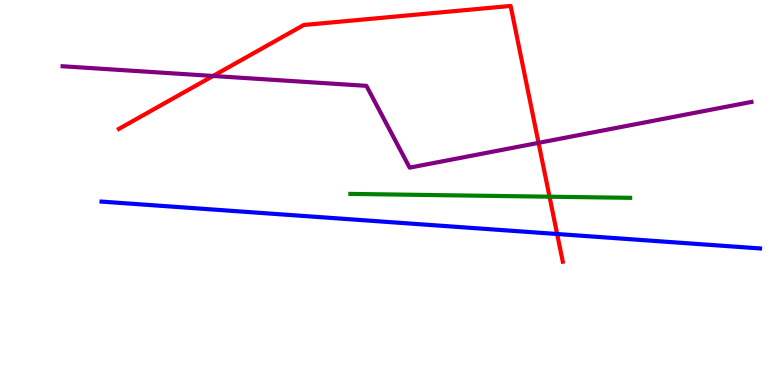[{'lines': ['blue', 'red'], 'intersections': [{'x': 7.19, 'y': 3.92}]}, {'lines': ['green', 'red'], 'intersections': [{'x': 7.09, 'y': 4.89}]}, {'lines': ['purple', 'red'], 'intersections': [{'x': 2.75, 'y': 8.03}, {'x': 6.95, 'y': 6.29}]}, {'lines': ['blue', 'green'], 'intersections': []}, {'lines': ['blue', 'purple'], 'intersections': []}, {'lines': ['green', 'purple'], 'intersections': []}]